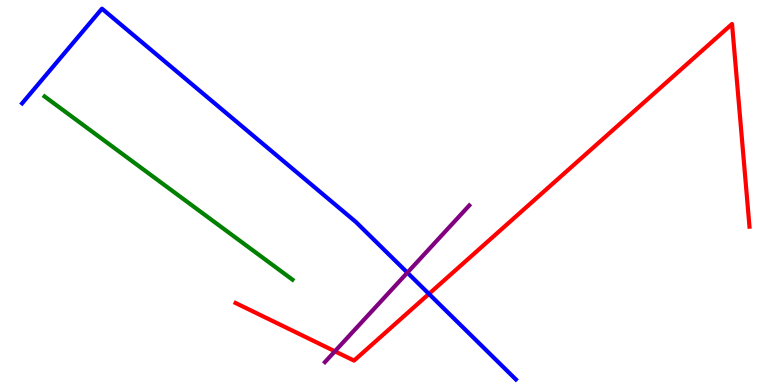[{'lines': ['blue', 'red'], 'intersections': [{'x': 5.53, 'y': 2.37}]}, {'lines': ['green', 'red'], 'intersections': []}, {'lines': ['purple', 'red'], 'intersections': [{'x': 4.32, 'y': 0.876}]}, {'lines': ['blue', 'green'], 'intersections': []}, {'lines': ['blue', 'purple'], 'intersections': [{'x': 5.26, 'y': 2.92}]}, {'lines': ['green', 'purple'], 'intersections': []}]